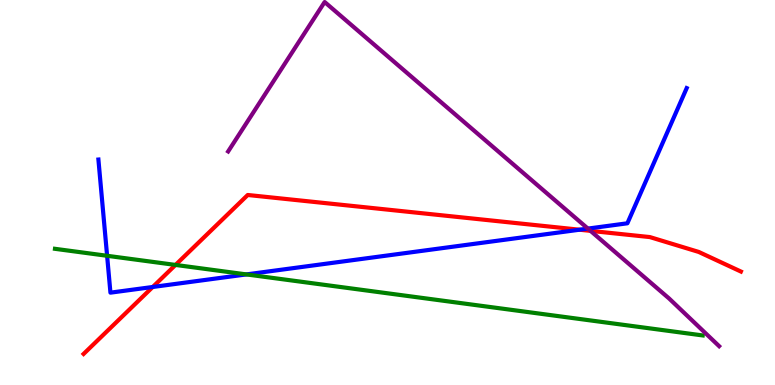[{'lines': ['blue', 'red'], 'intersections': [{'x': 1.97, 'y': 2.55}, {'x': 7.48, 'y': 4.03}]}, {'lines': ['green', 'red'], 'intersections': [{'x': 2.26, 'y': 3.12}]}, {'lines': ['purple', 'red'], 'intersections': [{'x': 7.62, 'y': 4.0}]}, {'lines': ['blue', 'green'], 'intersections': [{'x': 1.38, 'y': 3.36}, {'x': 3.18, 'y': 2.87}]}, {'lines': ['blue', 'purple'], 'intersections': [{'x': 7.59, 'y': 4.06}]}, {'lines': ['green', 'purple'], 'intersections': []}]